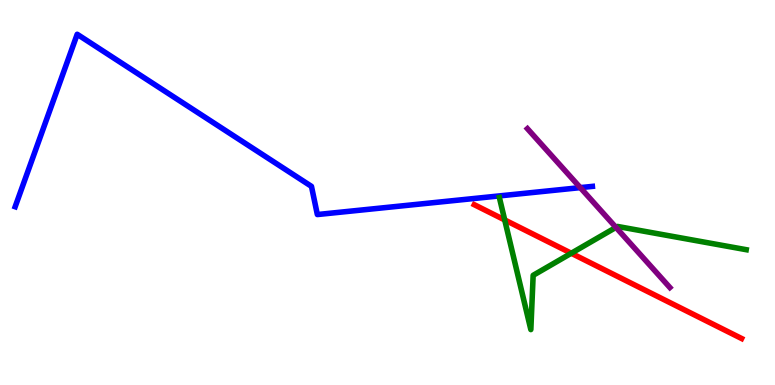[{'lines': ['blue', 'red'], 'intersections': []}, {'lines': ['green', 'red'], 'intersections': [{'x': 6.51, 'y': 4.29}, {'x': 7.37, 'y': 3.42}]}, {'lines': ['purple', 'red'], 'intersections': []}, {'lines': ['blue', 'green'], 'intersections': []}, {'lines': ['blue', 'purple'], 'intersections': [{'x': 7.49, 'y': 5.13}]}, {'lines': ['green', 'purple'], 'intersections': [{'x': 7.95, 'y': 4.09}]}]